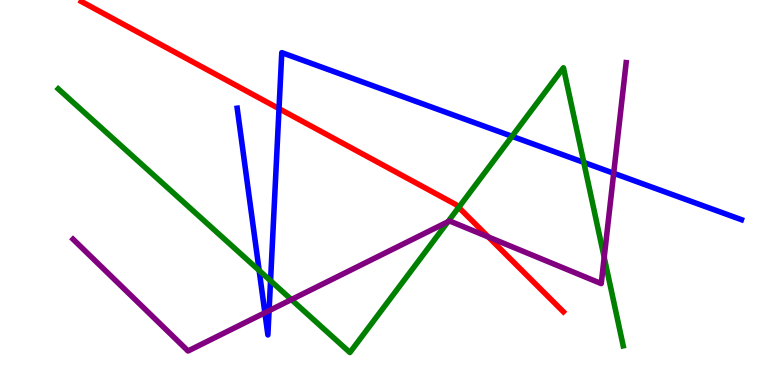[{'lines': ['blue', 'red'], 'intersections': [{'x': 3.6, 'y': 7.18}]}, {'lines': ['green', 'red'], 'intersections': [{'x': 5.92, 'y': 4.61}]}, {'lines': ['purple', 'red'], 'intersections': [{'x': 6.3, 'y': 3.84}]}, {'lines': ['blue', 'green'], 'intersections': [{'x': 3.34, 'y': 2.97}, {'x': 3.49, 'y': 2.71}, {'x': 6.61, 'y': 6.46}, {'x': 7.53, 'y': 5.78}]}, {'lines': ['blue', 'purple'], 'intersections': [{'x': 3.42, 'y': 1.88}, {'x': 3.47, 'y': 1.93}, {'x': 7.92, 'y': 5.5}]}, {'lines': ['green', 'purple'], 'intersections': [{'x': 3.76, 'y': 2.22}, {'x': 5.78, 'y': 4.24}, {'x': 7.8, 'y': 3.32}]}]